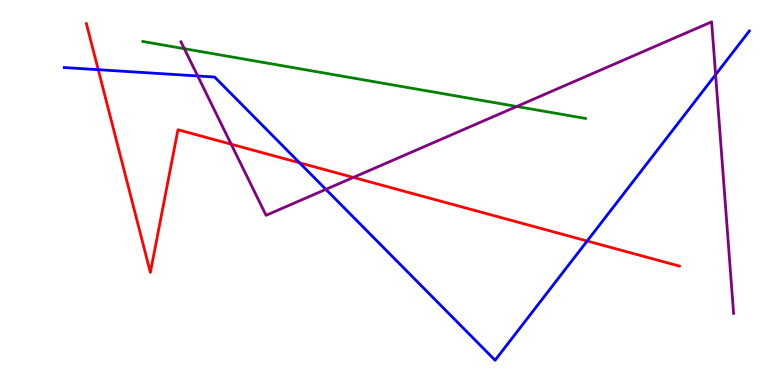[{'lines': ['blue', 'red'], 'intersections': [{'x': 1.27, 'y': 8.19}, {'x': 3.87, 'y': 5.77}, {'x': 7.58, 'y': 3.74}]}, {'lines': ['green', 'red'], 'intersections': []}, {'lines': ['purple', 'red'], 'intersections': [{'x': 2.98, 'y': 6.25}, {'x': 4.56, 'y': 5.39}]}, {'lines': ['blue', 'green'], 'intersections': []}, {'lines': ['blue', 'purple'], 'intersections': [{'x': 2.55, 'y': 8.03}, {'x': 4.2, 'y': 5.08}, {'x': 9.23, 'y': 8.06}]}, {'lines': ['green', 'purple'], 'intersections': [{'x': 2.38, 'y': 8.74}, {'x': 6.67, 'y': 7.23}]}]